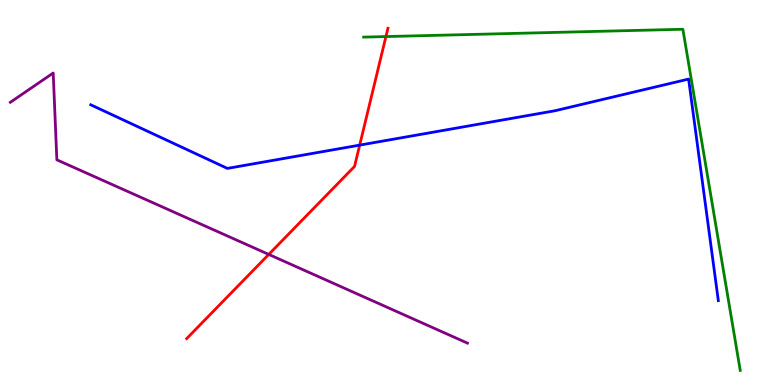[{'lines': ['blue', 'red'], 'intersections': [{'x': 4.64, 'y': 6.23}]}, {'lines': ['green', 'red'], 'intersections': [{'x': 4.98, 'y': 9.05}]}, {'lines': ['purple', 'red'], 'intersections': [{'x': 3.47, 'y': 3.39}]}, {'lines': ['blue', 'green'], 'intersections': []}, {'lines': ['blue', 'purple'], 'intersections': []}, {'lines': ['green', 'purple'], 'intersections': []}]